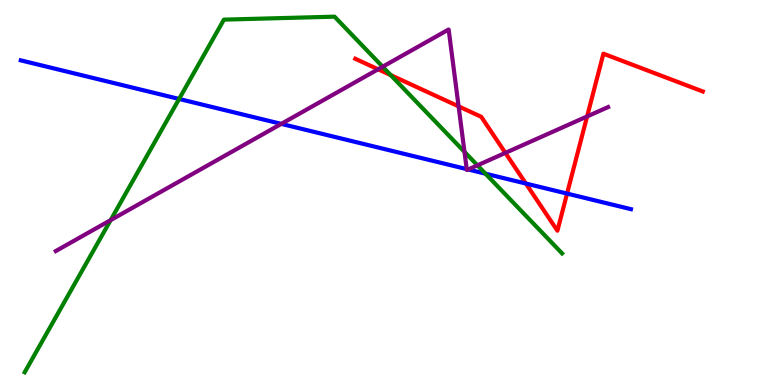[{'lines': ['blue', 'red'], 'intersections': [{'x': 6.79, 'y': 5.23}, {'x': 7.32, 'y': 4.97}]}, {'lines': ['green', 'red'], 'intersections': [{'x': 5.04, 'y': 8.05}]}, {'lines': ['purple', 'red'], 'intersections': [{'x': 4.88, 'y': 8.2}, {'x': 5.92, 'y': 7.24}, {'x': 6.52, 'y': 6.03}, {'x': 7.58, 'y': 6.98}]}, {'lines': ['blue', 'green'], 'intersections': [{'x': 2.31, 'y': 7.43}, {'x': 6.26, 'y': 5.49}]}, {'lines': ['blue', 'purple'], 'intersections': [{'x': 3.63, 'y': 6.78}, {'x': 6.02, 'y': 5.61}, {'x': 6.04, 'y': 5.6}]}, {'lines': ['green', 'purple'], 'intersections': [{'x': 1.43, 'y': 4.28}, {'x': 4.94, 'y': 8.27}, {'x': 5.99, 'y': 6.06}, {'x': 6.16, 'y': 5.71}]}]